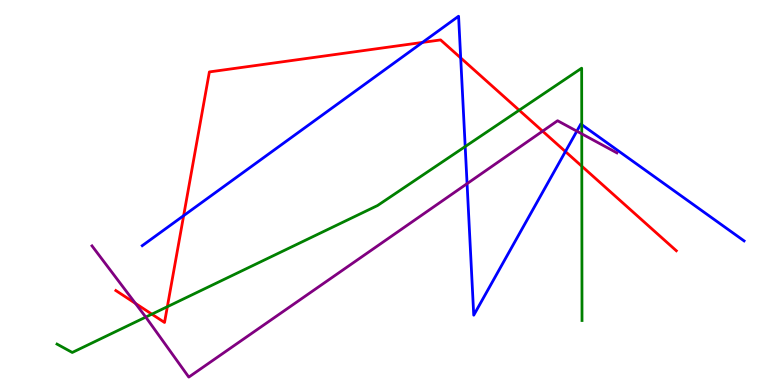[{'lines': ['blue', 'red'], 'intersections': [{'x': 2.37, 'y': 4.4}, {'x': 5.45, 'y': 8.9}, {'x': 5.94, 'y': 8.5}, {'x': 7.3, 'y': 6.06}]}, {'lines': ['green', 'red'], 'intersections': [{'x': 1.96, 'y': 1.84}, {'x': 2.16, 'y': 2.03}, {'x': 6.7, 'y': 7.14}, {'x': 7.51, 'y': 5.68}]}, {'lines': ['purple', 'red'], 'intersections': [{'x': 1.75, 'y': 2.12}, {'x': 7.0, 'y': 6.59}]}, {'lines': ['blue', 'green'], 'intersections': [{'x': 6.0, 'y': 6.19}, {'x': 7.51, 'y': 6.76}]}, {'lines': ['blue', 'purple'], 'intersections': [{'x': 6.03, 'y': 5.23}, {'x': 7.44, 'y': 6.59}]}, {'lines': ['green', 'purple'], 'intersections': [{'x': 1.88, 'y': 1.76}, {'x': 7.51, 'y': 6.52}]}]